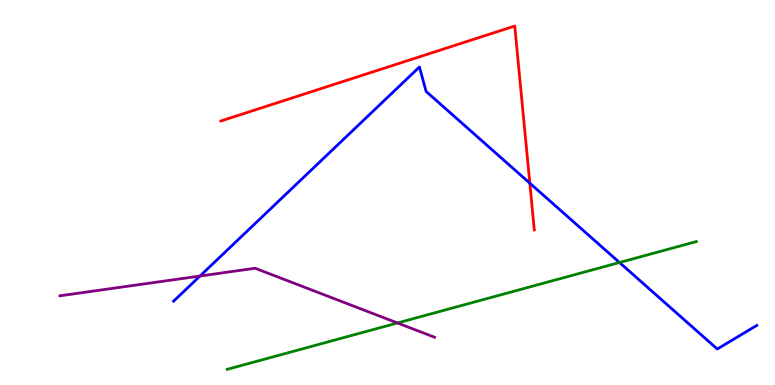[{'lines': ['blue', 'red'], 'intersections': [{'x': 6.84, 'y': 5.24}]}, {'lines': ['green', 'red'], 'intersections': []}, {'lines': ['purple', 'red'], 'intersections': []}, {'lines': ['blue', 'green'], 'intersections': [{'x': 7.99, 'y': 3.18}]}, {'lines': ['blue', 'purple'], 'intersections': [{'x': 2.58, 'y': 2.83}]}, {'lines': ['green', 'purple'], 'intersections': [{'x': 5.13, 'y': 1.61}]}]